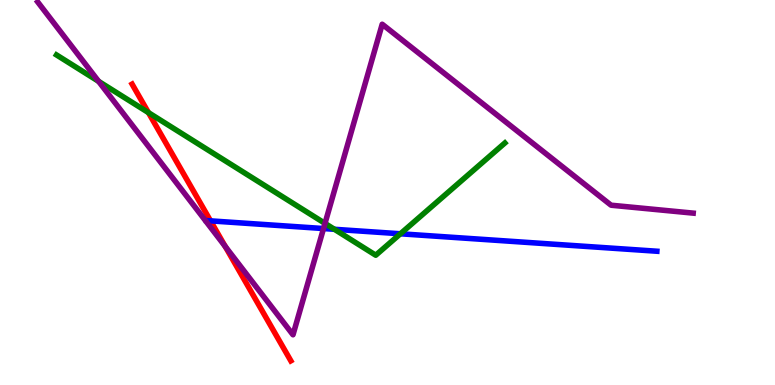[{'lines': ['blue', 'red'], 'intersections': [{'x': 2.72, 'y': 4.26}]}, {'lines': ['green', 'red'], 'intersections': [{'x': 1.92, 'y': 7.07}]}, {'lines': ['purple', 'red'], 'intersections': [{'x': 2.91, 'y': 3.6}]}, {'lines': ['blue', 'green'], 'intersections': [{'x': 4.31, 'y': 4.04}, {'x': 5.17, 'y': 3.93}]}, {'lines': ['blue', 'purple'], 'intersections': [{'x': 4.17, 'y': 4.06}]}, {'lines': ['green', 'purple'], 'intersections': [{'x': 1.27, 'y': 7.89}, {'x': 4.19, 'y': 4.2}]}]